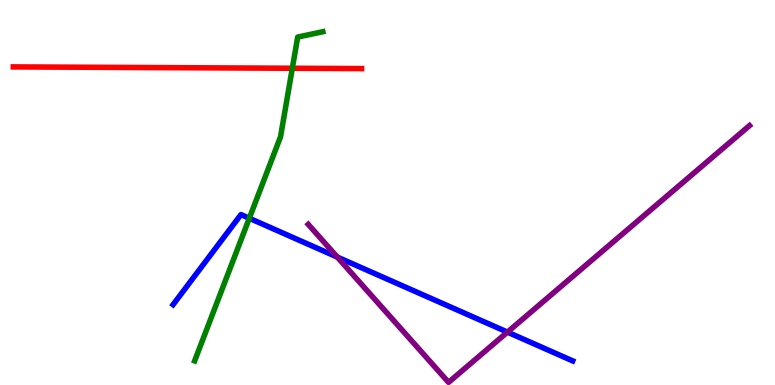[{'lines': ['blue', 'red'], 'intersections': []}, {'lines': ['green', 'red'], 'intersections': [{'x': 3.77, 'y': 8.23}]}, {'lines': ['purple', 'red'], 'intersections': []}, {'lines': ['blue', 'green'], 'intersections': [{'x': 3.22, 'y': 4.33}]}, {'lines': ['blue', 'purple'], 'intersections': [{'x': 4.35, 'y': 3.32}, {'x': 6.55, 'y': 1.37}]}, {'lines': ['green', 'purple'], 'intersections': []}]